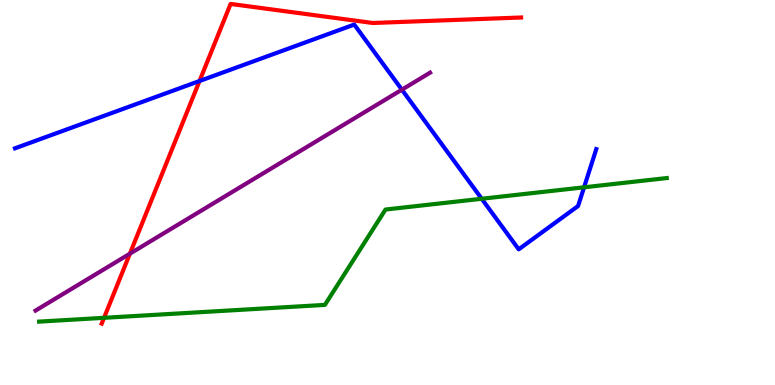[{'lines': ['blue', 'red'], 'intersections': [{'x': 2.57, 'y': 7.9}]}, {'lines': ['green', 'red'], 'intersections': [{'x': 1.34, 'y': 1.75}]}, {'lines': ['purple', 'red'], 'intersections': [{'x': 1.68, 'y': 3.41}]}, {'lines': ['blue', 'green'], 'intersections': [{'x': 6.22, 'y': 4.84}, {'x': 7.54, 'y': 5.13}]}, {'lines': ['blue', 'purple'], 'intersections': [{'x': 5.19, 'y': 7.67}]}, {'lines': ['green', 'purple'], 'intersections': []}]